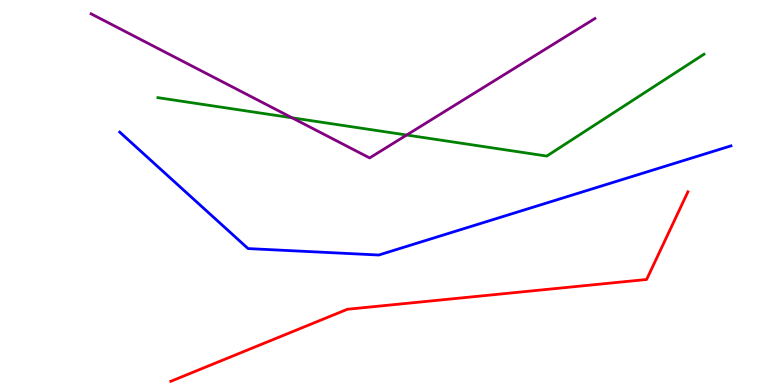[{'lines': ['blue', 'red'], 'intersections': []}, {'lines': ['green', 'red'], 'intersections': []}, {'lines': ['purple', 'red'], 'intersections': []}, {'lines': ['blue', 'green'], 'intersections': []}, {'lines': ['blue', 'purple'], 'intersections': []}, {'lines': ['green', 'purple'], 'intersections': [{'x': 3.77, 'y': 6.94}, {'x': 5.25, 'y': 6.49}]}]